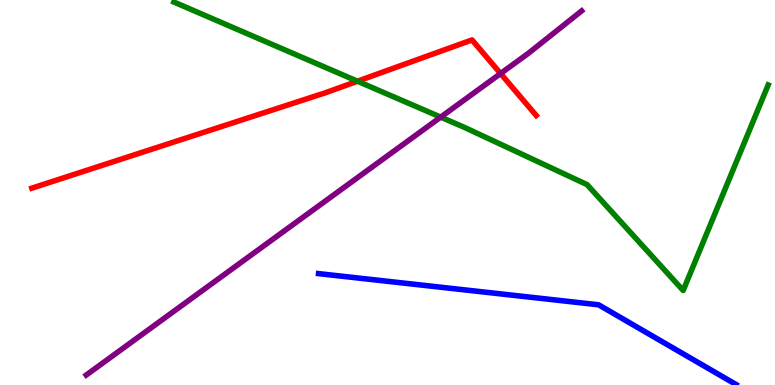[{'lines': ['blue', 'red'], 'intersections': []}, {'lines': ['green', 'red'], 'intersections': [{'x': 4.61, 'y': 7.89}]}, {'lines': ['purple', 'red'], 'intersections': [{'x': 6.46, 'y': 8.09}]}, {'lines': ['blue', 'green'], 'intersections': []}, {'lines': ['blue', 'purple'], 'intersections': []}, {'lines': ['green', 'purple'], 'intersections': [{'x': 5.69, 'y': 6.96}]}]